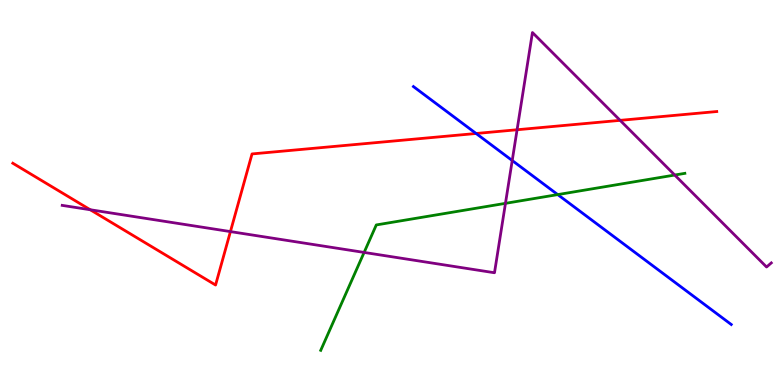[{'lines': ['blue', 'red'], 'intersections': [{'x': 6.14, 'y': 6.53}]}, {'lines': ['green', 'red'], 'intersections': []}, {'lines': ['purple', 'red'], 'intersections': [{'x': 1.16, 'y': 4.55}, {'x': 2.97, 'y': 3.98}, {'x': 6.67, 'y': 6.63}, {'x': 8.0, 'y': 6.87}]}, {'lines': ['blue', 'green'], 'intersections': [{'x': 7.2, 'y': 4.95}]}, {'lines': ['blue', 'purple'], 'intersections': [{'x': 6.61, 'y': 5.83}]}, {'lines': ['green', 'purple'], 'intersections': [{'x': 4.7, 'y': 3.44}, {'x': 6.52, 'y': 4.72}, {'x': 8.71, 'y': 5.45}]}]